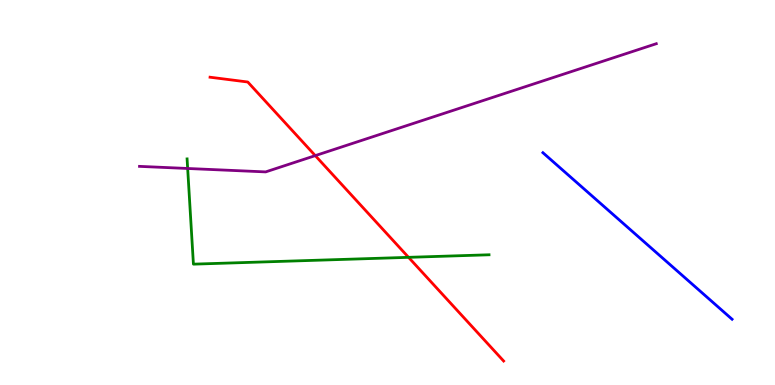[{'lines': ['blue', 'red'], 'intersections': []}, {'lines': ['green', 'red'], 'intersections': [{'x': 5.27, 'y': 3.32}]}, {'lines': ['purple', 'red'], 'intersections': [{'x': 4.07, 'y': 5.96}]}, {'lines': ['blue', 'green'], 'intersections': []}, {'lines': ['blue', 'purple'], 'intersections': []}, {'lines': ['green', 'purple'], 'intersections': [{'x': 2.42, 'y': 5.62}]}]